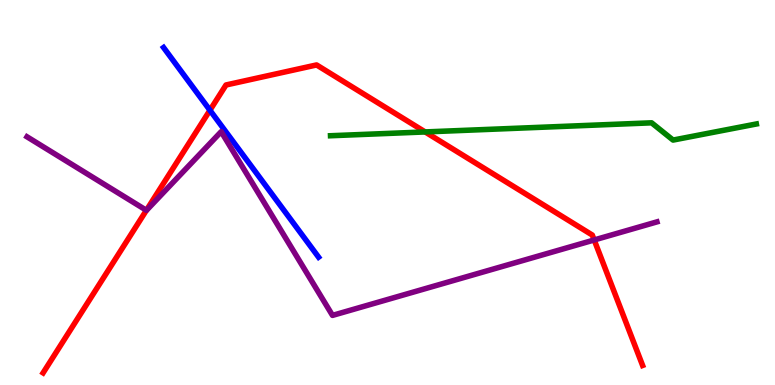[{'lines': ['blue', 'red'], 'intersections': [{'x': 2.71, 'y': 7.14}]}, {'lines': ['green', 'red'], 'intersections': [{'x': 5.49, 'y': 6.57}]}, {'lines': ['purple', 'red'], 'intersections': [{'x': 1.89, 'y': 4.54}, {'x': 7.67, 'y': 3.77}]}, {'lines': ['blue', 'green'], 'intersections': []}, {'lines': ['blue', 'purple'], 'intersections': []}, {'lines': ['green', 'purple'], 'intersections': []}]